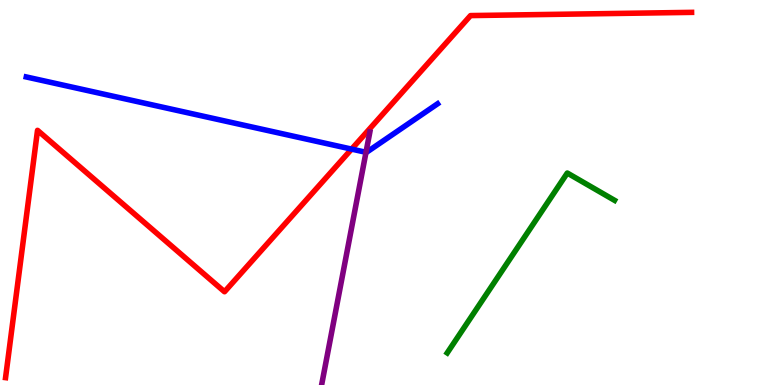[{'lines': ['blue', 'red'], 'intersections': [{'x': 4.54, 'y': 6.13}]}, {'lines': ['green', 'red'], 'intersections': []}, {'lines': ['purple', 'red'], 'intersections': []}, {'lines': ['blue', 'green'], 'intersections': []}, {'lines': ['blue', 'purple'], 'intersections': [{'x': 4.72, 'y': 6.04}]}, {'lines': ['green', 'purple'], 'intersections': []}]